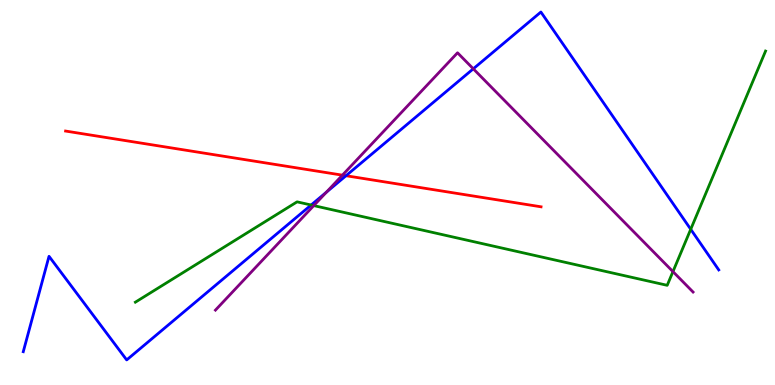[{'lines': ['blue', 'red'], 'intersections': [{'x': 4.46, 'y': 5.44}]}, {'lines': ['green', 'red'], 'intersections': []}, {'lines': ['purple', 'red'], 'intersections': [{'x': 4.42, 'y': 5.45}]}, {'lines': ['blue', 'green'], 'intersections': [{'x': 4.01, 'y': 4.67}, {'x': 8.91, 'y': 4.04}]}, {'lines': ['blue', 'purple'], 'intersections': [{'x': 4.21, 'y': 5.01}, {'x': 6.11, 'y': 8.21}]}, {'lines': ['green', 'purple'], 'intersections': [{'x': 4.05, 'y': 4.66}, {'x': 8.68, 'y': 2.95}]}]